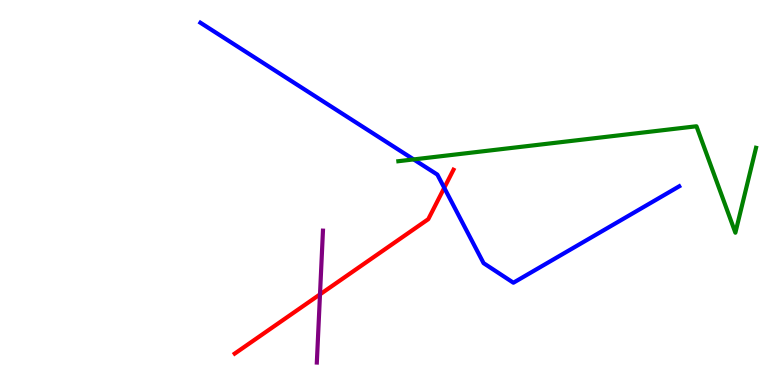[{'lines': ['blue', 'red'], 'intersections': [{'x': 5.73, 'y': 5.12}]}, {'lines': ['green', 'red'], 'intersections': []}, {'lines': ['purple', 'red'], 'intersections': [{'x': 4.13, 'y': 2.35}]}, {'lines': ['blue', 'green'], 'intersections': [{'x': 5.34, 'y': 5.86}]}, {'lines': ['blue', 'purple'], 'intersections': []}, {'lines': ['green', 'purple'], 'intersections': []}]